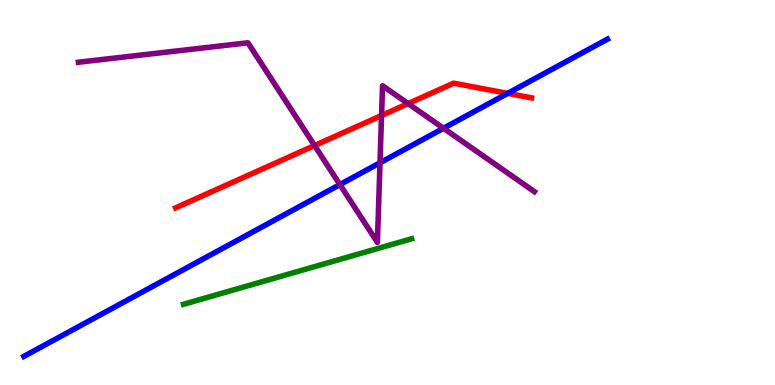[{'lines': ['blue', 'red'], 'intersections': [{'x': 6.55, 'y': 7.57}]}, {'lines': ['green', 'red'], 'intersections': []}, {'lines': ['purple', 'red'], 'intersections': [{'x': 4.06, 'y': 6.22}, {'x': 4.92, 'y': 7.0}, {'x': 5.27, 'y': 7.31}]}, {'lines': ['blue', 'green'], 'intersections': []}, {'lines': ['blue', 'purple'], 'intersections': [{'x': 4.39, 'y': 5.21}, {'x': 4.9, 'y': 5.77}, {'x': 5.72, 'y': 6.67}]}, {'lines': ['green', 'purple'], 'intersections': []}]